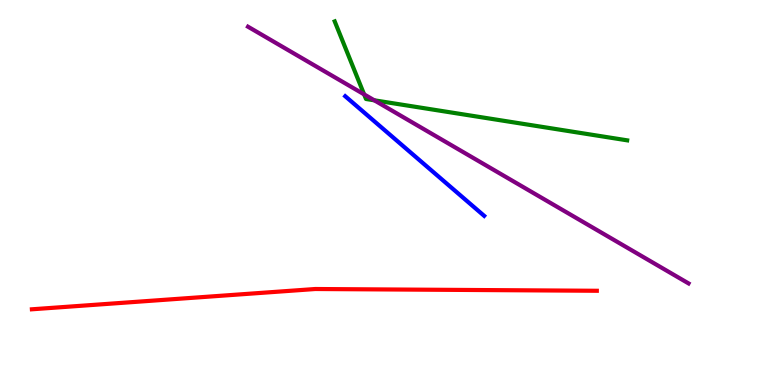[{'lines': ['blue', 'red'], 'intersections': []}, {'lines': ['green', 'red'], 'intersections': []}, {'lines': ['purple', 'red'], 'intersections': []}, {'lines': ['blue', 'green'], 'intersections': []}, {'lines': ['blue', 'purple'], 'intersections': []}, {'lines': ['green', 'purple'], 'intersections': [{'x': 4.7, 'y': 7.55}, {'x': 4.83, 'y': 7.39}]}]